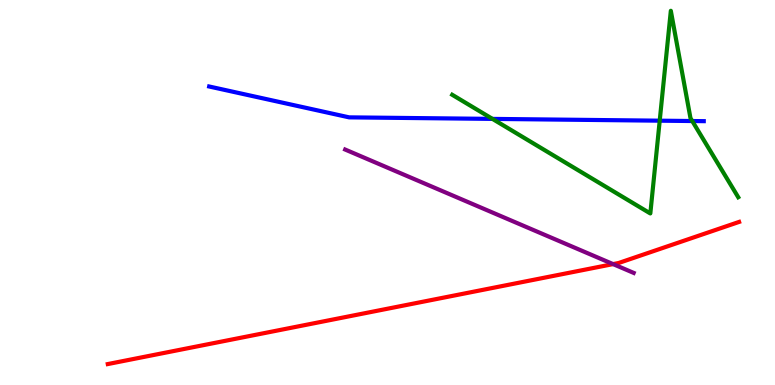[{'lines': ['blue', 'red'], 'intersections': []}, {'lines': ['green', 'red'], 'intersections': []}, {'lines': ['purple', 'red'], 'intersections': [{'x': 7.91, 'y': 3.14}]}, {'lines': ['blue', 'green'], 'intersections': [{'x': 6.35, 'y': 6.91}, {'x': 8.51, 'y': 6.87}, {'x': 8.93, 'y': 6.86}]}, {'lines': ['blue', 'purple'], 'intersections': []}, {'lines': ['green', 'purple'], 'intersections': []}]